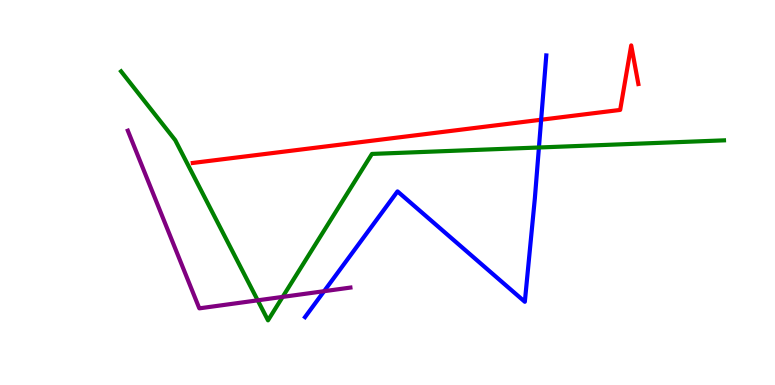[{'lines': ['blue', 'red'], 'intersections': [{'x': 6.98, 'y': 6.89}]}, {'lines': ['green', 'red'], 'intersections': []}, {'lines': ['purple', 'red'], 'intersections': []}, {'lines': ['blue', 'green'], 'intersections': [{'x': 6.95, 'y': 6.17}]}, {'lines': ['blue', 'purple'], 'intersections': [{'x': 4.18, 'y': 2.44}]}, {'lines': ['green', 'purple'], 'intersections': [{'x': 3.33, 'y': 2.2}, {'x': 3.65, 'y': 2.29}]}]